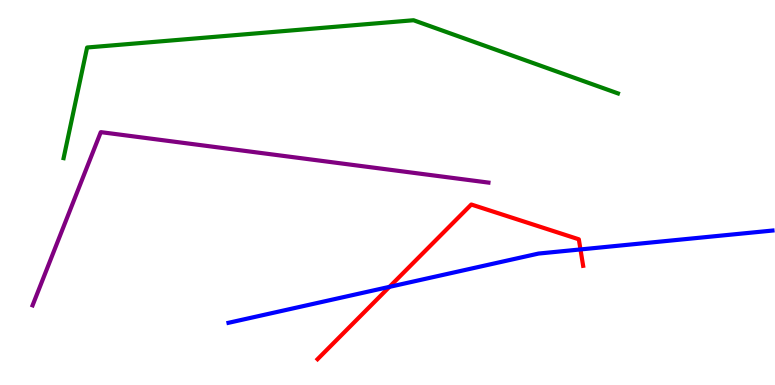[{'lines': ['blue', 'red'], 'intersections': [{'x': 5.03, 'y': 2.55}, {'x': 7.49, 'y': 3.52}]}, {'lines': ['green', 'red'], 'intersections': []}, {'lines': ['purple', 'red'], 'intersections': []}, {'lines': ['blue', 'green'], 'intersections': []}, {'lines': ['blue', 'purple'], 'intersections': []}, {'lines': ['green', 'purple'], 'intersections': []}]